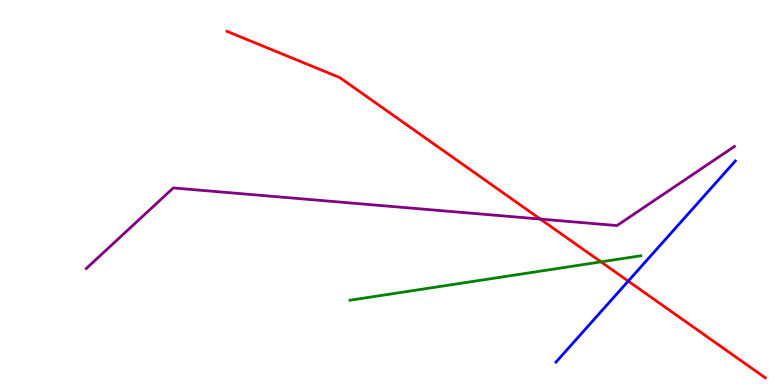[{'lines': ['blue', 'red'], 'intersections': [{'x': 8.11, 'y': 2.7}]}, {'lines': ['green', 'red'], 'intersections': [{'x': 7.75, 'y': 3.2}]}, {'lines': ['purple', 'red'], 'intersections': [{'x': 6.97, 'y': 4.31}]}, {'lines': ['blue', 'green'], 'intersections': []}, {'lines': ['blue', 'purple'], 'intersections': []}, {'lines': ['green', 'purple'], 'intersections': []}]